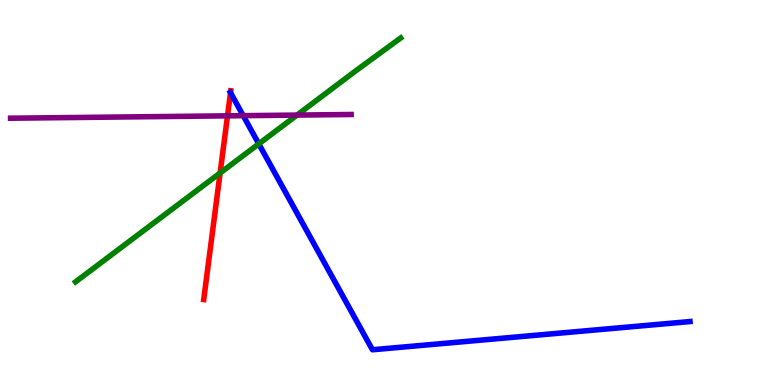[{'lines': ['blue', 'red'], 'intersections': [{'x': 2.97, 'y': 7.59}]}, {'lines': ['green', 'red'], 'intersections': [{'x': 2.84, 'y': 5.51}]}, {'lines': ['purple', 'red'], 'intersections': [{'x': 2.94, 'y': 6.99}]}, {'lines': ['blue', 'green'], 'intersections': [{'x': 3.34, 'y': 6.26}]}, {'lines': ['blue', 'purple'], 'intersections': [{'x': 3.14, 'y': 7.0}]}, {'lines': ['green', 'purple'], 'intersections': [{'x': 3.83, 'y': 7.01}]}]